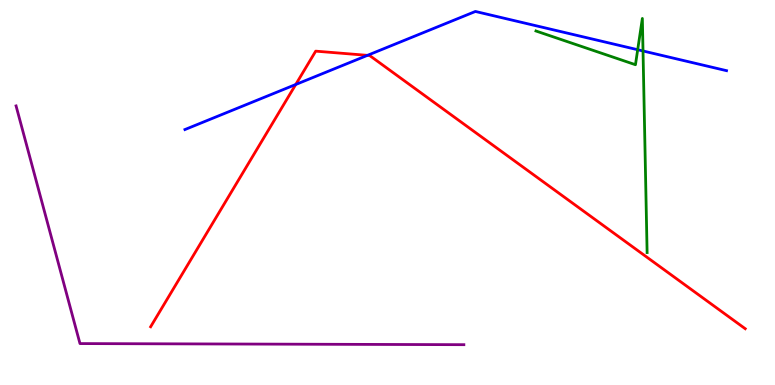[{'lines': ['blue', 'red'], 'intersections': [{'x': 3.82, 'y': 7.81}, {'x': 4.74, 'y': 8.56}]}, {'lines': ['green', 'red'], 'intersections': []}, {'lines': ['purple', 'red'], 'intersections': []}, {'lines': ['blue', 'green'], 'intersections': [{'x': 8.23, 'y': 8.71}, {'x': 8.3, 'y': 8.68}]}, {'lines': ['blue', 'purple'], 'intersections': []}, {'lines': ['green', 'purple'], 'intersections': []}]